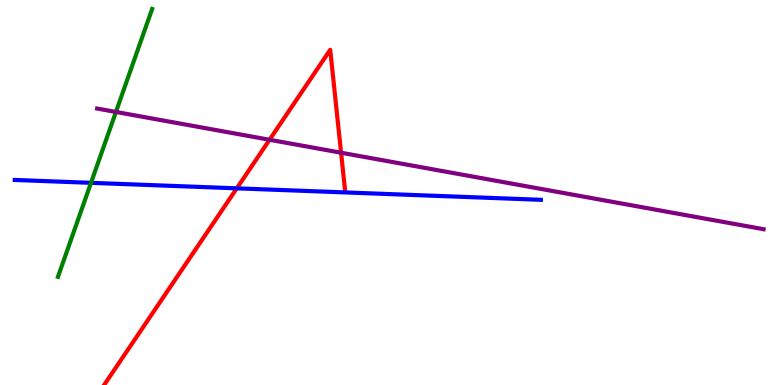[{'lines': ['blue', 'red'], 'intersections': [{'x': 3.06, 'y': 5.11}]}, {'lines': ['green', 'red'], 'intersections': []}, {'lines': ['purple', 'red'], 'intersections': [{'x': 3.48, 'y': 6.37}, {'x': 4.4, 'y': 6.03}]}, {'lines': ['blue', 'green'], 'intersections': [{'x': 1.17, 'y': 5.25}]}, {'lines': ['blue', 'purple'], 'intersections': []}, {'lines': ['green', 'purple'], 'intersections': [{'x': 1.5, 'y': 7.09}]}]